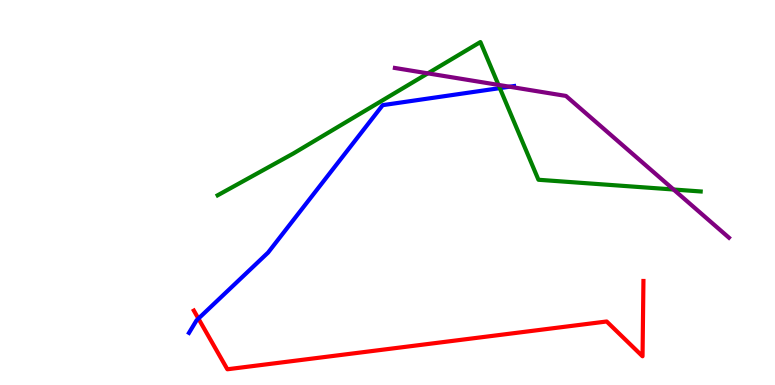[{'lines': ['blue', 'red'], 'intersections': [{'x': 2.56, 'y': 1.72}]}, {'lines': ['green', 'red'], 'intersections': []}, {'lines': ['purple', 'red'], 'intersections': []}, {'lines': ['blue', 'green'], 'intersections': [{'x': 6.45, 'y': 7.71}]}, {'lines': ['blue', 'purple'], 'intersections': [{'x': 6.57, 'y': 7.75}]}, {'lines': ['green', 'purple'], 'intersections': [{'x': 5.52, 'y': 8.09}, {'x': 6.43, 'y': 7.79}, {'x': 8.69, 'y': 5.08}]}]